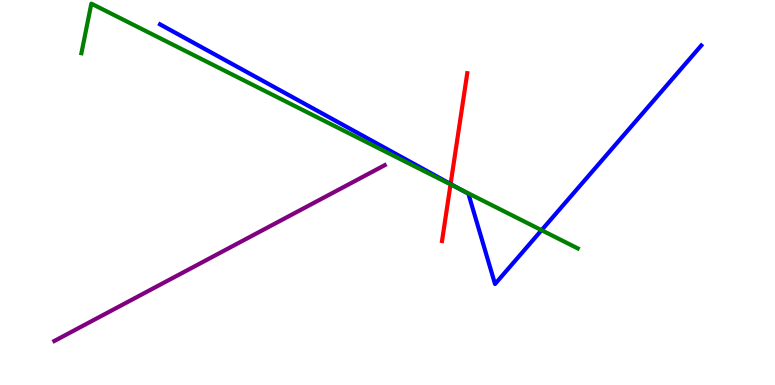[{'lines': ['blue', 'red'], 'intersections': [{'x': 5.81, 'y': 5.22}]}, {'lines': ['green', 'red'], 'intersections': [{'x': 5.81, 'y': 5.21}]}, {'lines': ['purple', 'red'], 'intersections': []}, {'lines': ['blue', 'green'], 'intersections': [{'x': 5.93, 'y': 5.09}, {'x': 6.99, 'y': 4.02}]}, {'lines': ['blue', 'purple'], 'intersections': []}, {'lines': ['green', 'purple'], 'intersections': []}]